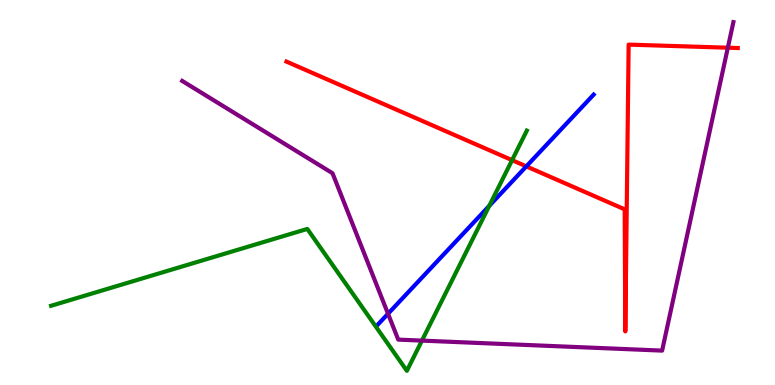[{'lines': ['blue', 'red'], 'intersections': [{'x': 6.79, 'y': 5.68}]}, {'lines': ['green', 'red'], 'intersections': [{'x': 6.61, 'y': 5.84}]}, {'lines': ['purple', 'red'], 'intersections': [{'x': 9.39, 'y': 8.76}]}, {'lines': ['blue', 'green'], 'intersections': [{'x': 6.31, 'y': 4.65}]}, {'lines': ['blue', 'purple'], 'intersections': [{'x': 5.01, 'y': 1.85}]}, {'lines': ['green', 'purple'], 'intersections': [{'x': 5.44, 'y': 1.15}]}]